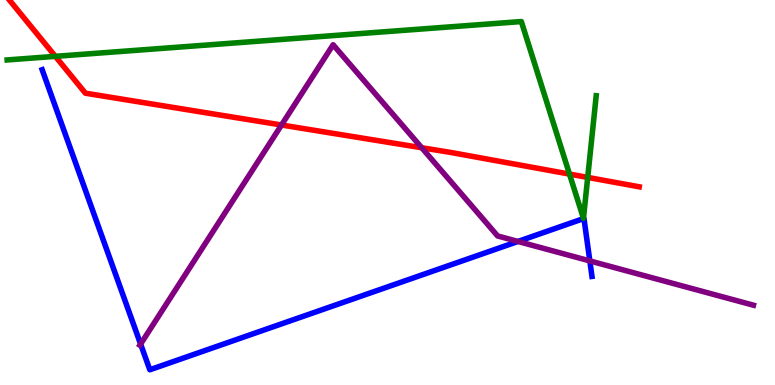[{'lines': ['blue', 'red'], 'intersections': []}, {'lines': ['green', 'red'], 'intersections': [{'x': 0.714, 'y': 8.54}, {'x': 7.35, 'y': 5.48}, {'x': 7.58, 'y': 5.39}]}, {'lines': ['purple', 'red'], 'intersections': [{'x': 3.63, 'y': 6.75}, {'x': 5.44, 'y': 6.16}]}, {'lines': ['blue', 'green'], 'intersections': []}, {'lines': ['blue', 'purple'], 'intersections': [{'x': 1.81, 'y': 1.06}, {'x': 6.68, 'y': 3.73}, {'x': 7.61, 'y': 3.22}]}, {'lines': ['green', 'purple'], 'intersections': []}]